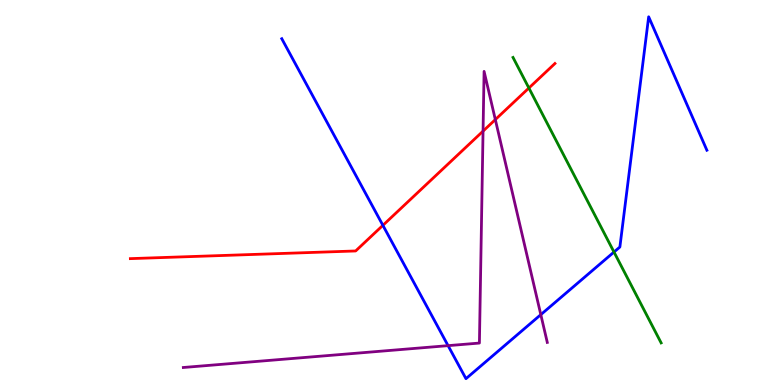[{'lines': ['blue', 'red'], 'intersections': [{'x': 4.94, 'y': 4.15}]}, {'lines': ['green', 'red'], 'intersections': [{'x': 6.82, 'y': 7.71}]}, {'lines': ['purple', 'red'], 'intersections': [{'x': 6.23, 'y': 6.59}, {'x': 6.39, 'y': 6.89}]}, {'lines': ['blue', 'green'], 'intersections': [{'x': 7.92, 'y': 3.45}]}, {'lines': ['blue', 'purple'], 'intersections': [{'x': 5.78, 'y': 1.02}, {'x': 6.98, 'y': 1.83}]}, {'lines': ['green', 'purple'], 'intersections': []}]